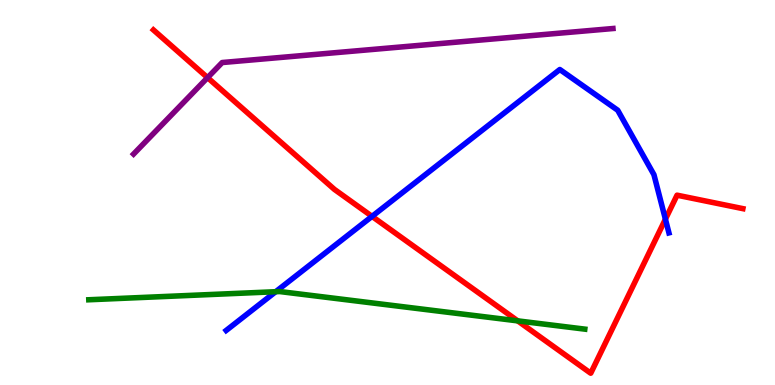[{'lines': ['blue', 'red'], 'intersections': [{'x': 4.8, 'y': 4.38}, {'x': 8.59, 'y': 4.31}]}, {'lines': ['green', 'red'], 'intersections': [{'x': 6.68, 'y': 1.67}]}, {'lines': ['purple', 'red'], 'intersections': [{'x': 2.68, 'y': 7.98}]}, {'lines': ['blue', 'green'], 'intersections': [{'x': 3.56, 'y': 2.42}]}, {'lines': ['blue', 'purple'], 'intersections': []}, {'lines': ['green', 'purple'], 'intersections': []}]